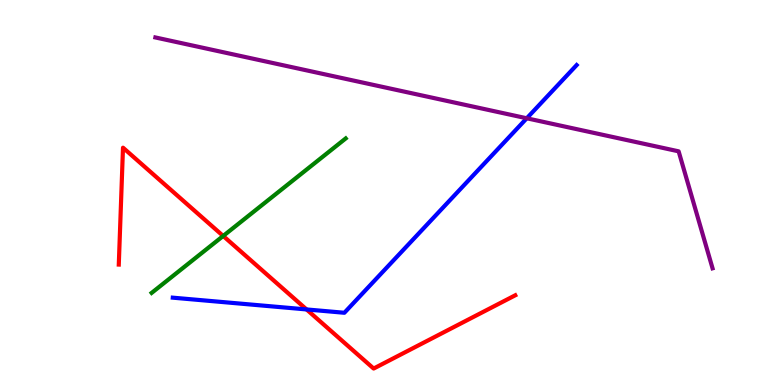[{'lines': ['blue', 'red'], 'intersections': [{'x': 3.96, 'y': 1.96}]}, {'lines': ['green', 'red'], 'intersections': [{'x': 2.88, 'y': 3.87}]}, {'lines': ['purple', 'red'], 'intersections': []}, {'lines': ['blue', 'green'], 'intersections': []}, {'lines': ['blue', 'purple'], 'intersections': [{'x': 6.8, 'y': 6.93}]}, {'lines': ['green', 'purple'], 'intersections': []}]